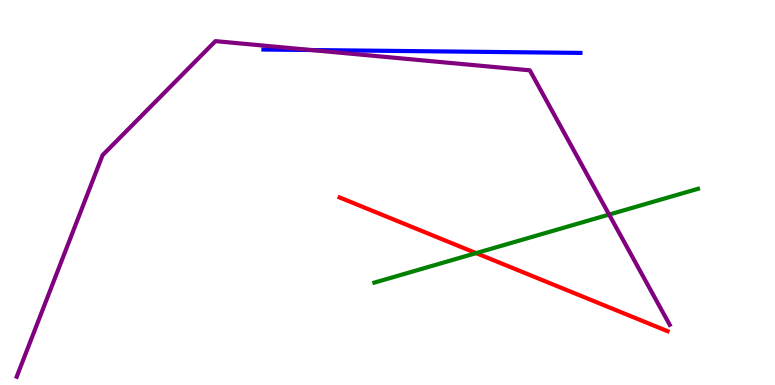[{'lines': ['blue', 'red'], 'intersections': []}, {'lines': ['green', 'red'], 'intersections': [{'x': 6.14, 'y': 3.43}]}, {'lines': ['purple', 'red'], 'intersections': []}, {'lines': ['blue', 'green'], 'intersections': []}, {'lines': ['blue', 'purple'], 'intersections': [{'x': 4.02, 'y': 8.7}]}, {'lines': ['green', 'purple'], 'intersections': [{'x': 7.86, 'y': 4.43}]}]